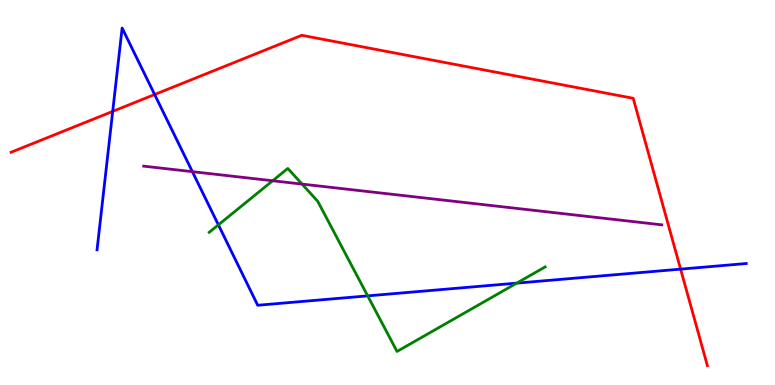[{'lines': ['blue', 'red'], 'intersections': [{'x': 1.45, 'y': 7.11}, {'x': 2.0, 'y': 7.55}, {'x': 8.78, 'y': 3.01}]}, {'lines': ['green', 'red'], 'intersections': []}, {'lines': ['purple', 'red'], 'intersections': []}, {'lines': ['blue', 'green'], 'intersections': [{'x': 2.82, 'y': 4.16}, {'x': 4.74, 'y': 2.32}, {'x': 6.67, 'y': 2.65}]}, {'lines': ['blue', 'purple'], 'intersections': [{'x': 2.48, 'y': 5.54}]}, {'lines': ['green', 'purple'], 'intersections': [{'x': 3.52, 'y': 5.31}, {'x': 3.9, 'y': 5.22}]}]